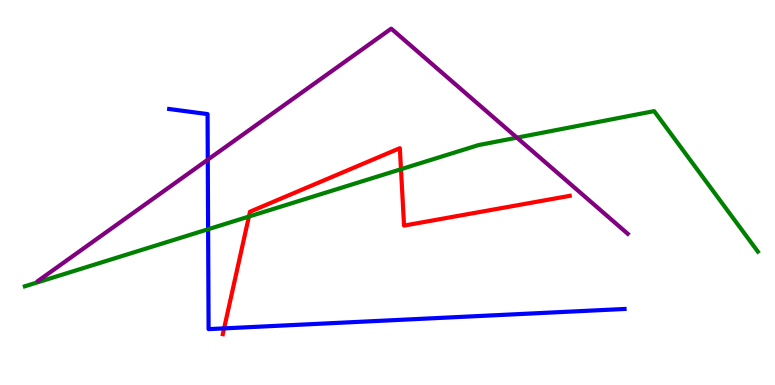[{'lines': ['blue', 'red'], 'intersections': [{'x': 2.89, 'y': 1.47}]}, {'lines': ['green', 'red'], 'intersections': [{'x': 3.21, 'y': 4.38}, {'x': 5.17, 'y': 5.6}]}, {'lines': ['purple', 'red'], 'intersections': []}, {'lines': ['blue', 'green'], 'intersections': [{'x': 2.69, 'y': 4.05}]}, {'lines': ['blue', 'purple'], 'intersections': [{'x': 2.68, 'y': 5.85}]}, {'lines': ['green', 'purple'], 'intersections': [{'x': 6.67, 'y': 6.42}]}]